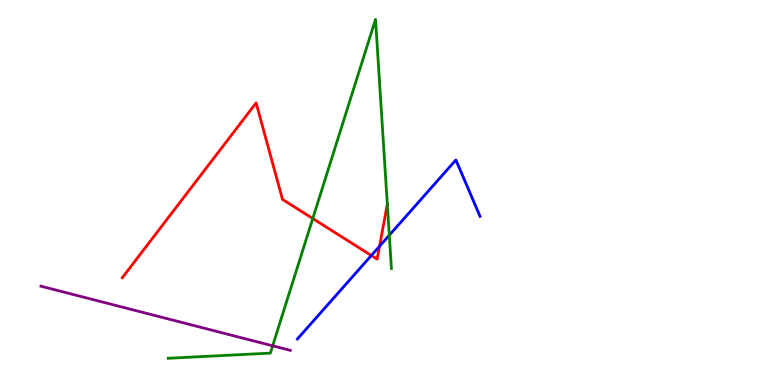[{'lines': ['blue', 'red'], 'intersections': [{'x': 4.79, 'y': 3.36}, {'x': 4.9, 'y': 3.61}]}, {'lines': ['green', 'red'], 'intersections': [{'x': 4.04, 'y': 4.32}, {'x': 5.0, 'y': 4.69}]}, {'lines': ['purple', 'red'], 'intersections': []}, {'lines': ['blue', 'green'], 'intersections': [{'x': 5.02, 'y': 3.89}]}, {'lines': ['blue', 'purple'], 'intersections': []}, {'lines': ['green', 'purple'], 'intersections': [{'x': 3.52, 'y': 1.02}]}]